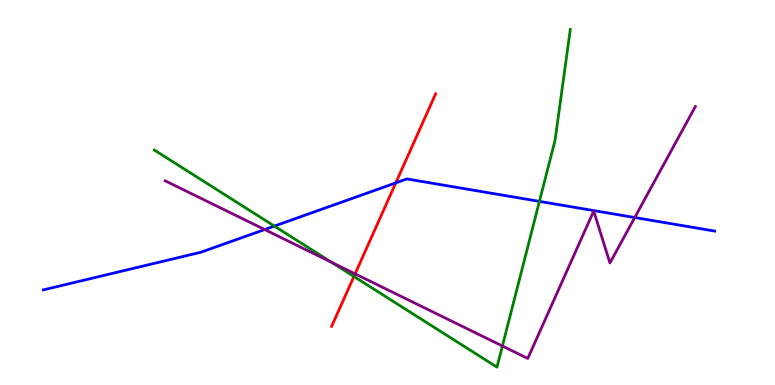[{'lines': ['blue', 'red'], 'intersections': [{'x': 5.11, 'y': 5.25}]}, {'lines': ['green', 'red'], 'intersections': [{'x': 4.57, 'y': 2.82}]}, {'lines': ['purple', 'red'], 'intersections': [{'x': 4.58, 'y': 2.89}]}, {'lines': ['blue', 'green'], 'intersections': [{'x': 3.54, 'y': 4.13}, {'x': 6.96, 'y': 4.77}]}, {'lines': ['blue', 'purple'], 'intersections': [{'x': 3.42, 'y': 4.04}, {'x': 8.19, 'y': 4.35}]}, {'lines': ['green', 'purple'], 'intersections': [{'x': 4.28, 'y': 3.19}, {'x': 6.48, 'y': 1.01}]}]